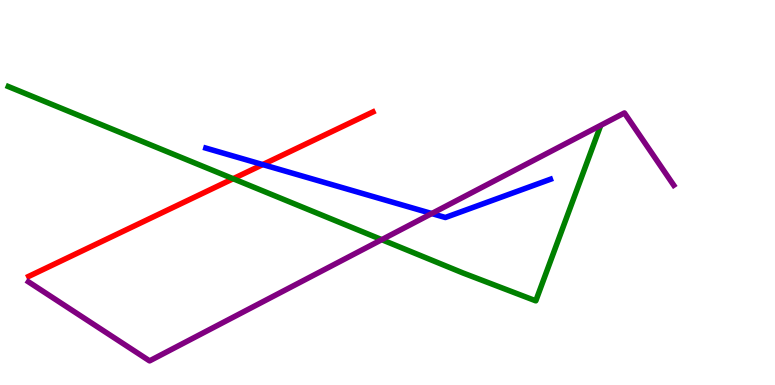[{'lines': ['blue', 'red'], 'intersections': [{'x': 3.39, 'y': 5.73}]}, {'lines': ['green', 'red'], 'intersections': [{'x': 3.01, 'y': 5.36}]}, {'lines': ['purple', 'red'], 'intersections': []}, {'lines': ['blue', 'green'], 'intersections': []}, {'lines': ['blue', 'purple'], 'intersections': [{'x': 5.57, 'y': 4.45}]}, {'lines': ['green', 'purple'], 'intersections': [{'x': 4.93, 'y': 3.77}]}]